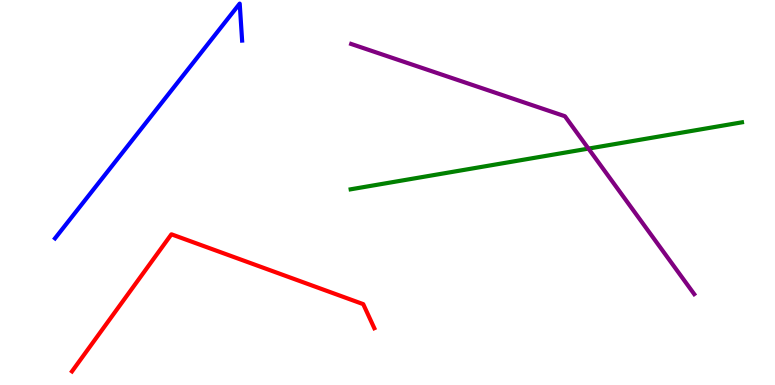[{'lines': ['blue', 'red'], 'intersections': []}, {'lines': ['green', 'red'], 'intersections': []}, {'lines': ['purple', 'red'], 'intersections': []}, {'lines': ['blue', 'green'], 'intersections': []}, {'lines': ['blue', 'purple'], 'intersections': []}, {'lines': ['green', 'purple'], 'intersections': [{'x': 7.59, 'y': 6.14}]}]